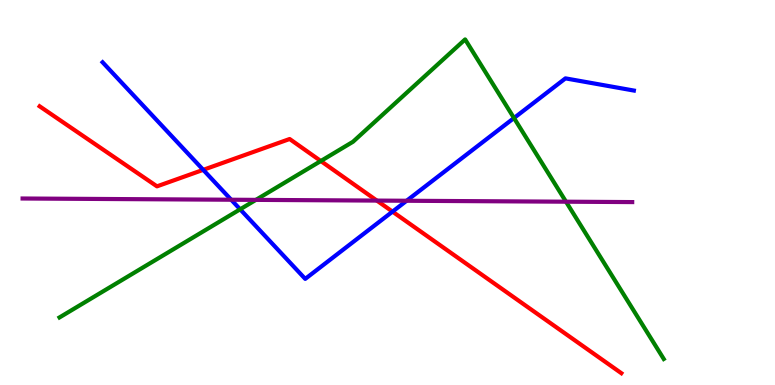[{'lines': ['blue', 'red'], 'intersections': [{'x': 2.62, 'y': 5.59}, {'x': 5.06, 'y': 4.5}]}, {'lines': ['green', 'red'], 'intersections': [{'x': 4.14, 'y': 5.82}]}, {'lines': ['purple', 'red'], 'intersections': [{'x': 4.86, 'y': 4.79}]}, {'lines': ['blue', 'green'], 'intersections': [{'x': 3.1, 'y': 4.56}, {'x': 6.63, 'y': 6.93}]}, {'lines': ['blue', 'purple'], 'intersections': [{'x': 2.98, 'y': 4.81}, {'x': 5.25, 'y': 4.79}]}, {'lines': ['green', 'purple'], 'intersections': [{'x': 3.3, 'y': 4.81}, {'x': 7.3, 'y': 4.76}]}]